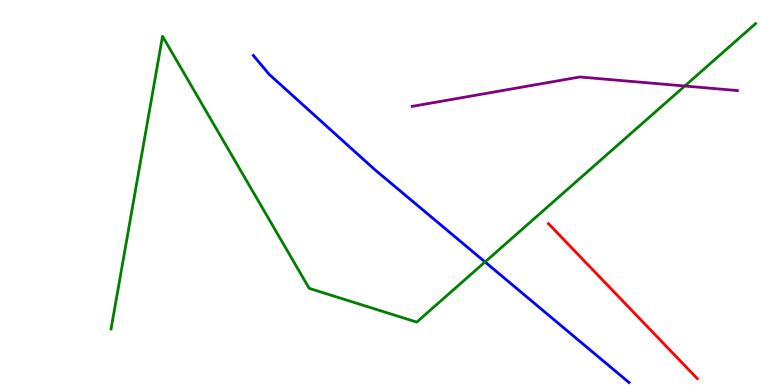[{'lines': ['blue', 'red'], 'intersections': []}, {'lines': ['green', 'red'], 'intersections': []}, {'lines': ['purple', 'red'], 'intersections': []}, {'lines': ['blue', 'green'], 'intersections': [{'x': 6.26, 'y': 3.2}]}, {'lines': ['blue', 'purple'], 'intersections': []}, {'lines': ['green', 'purple'], 'intersections': [{'x': 8.84, 'y': 7.77}]}]